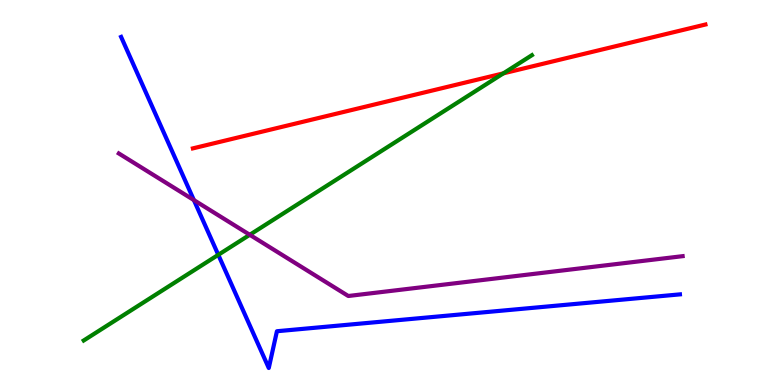[{'lines': ['blue', 'red'], 'intersections': []}, {'lines': ['green', 'red'], 'intersections': [{'x': 6.5, 'y': 8.09}]}, {'lines': ['purple', 'red'], 'intersections': []}, {'lines': ['blue', 'green'], 'intersections': [{'x': 2.82, 'y': 3.38}]}, {'lines': ['blue', 'purple'], 'intersections': [{'x': 2.5, 'y': 4.8}]}, {'lines': ['green', 'purple'], 'intersections': [{'x': 3.22, 'y': 3.9}]}]